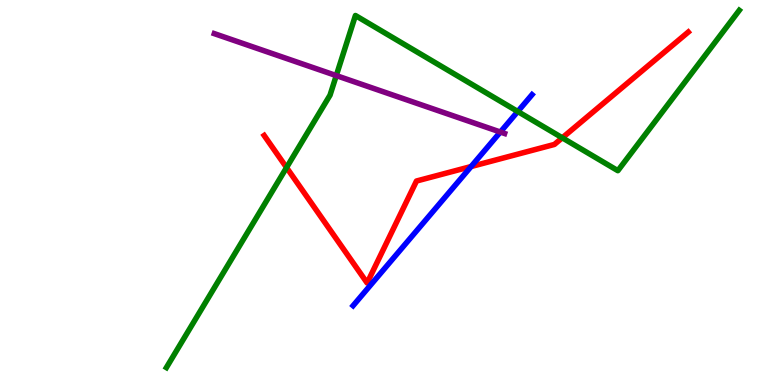[{'lines': ['blue', 'red'], 'intersections': [{'x': 6.08, 'y': 5.67}]}, {'lines': ['green', 'red'], 'intersections': [{'x': 3.7, 'y': 5.65}, {'x': 7.26, 'y': 6.42}]}, {'lines': ['purple', 'red'], 'intersections': []}, {'lines': ['blue', 'green'], 'intersections': [{'x': 6.68, 'y': 7.1}]}, {'lines': ['blue', 'purple'], 'intersections': [{'x': 6.46, 'y': 6.57}]}, {'lines': ['green', 'purple'], 'intersections': [{'x': 4.34, 'y': 8.04}]}]